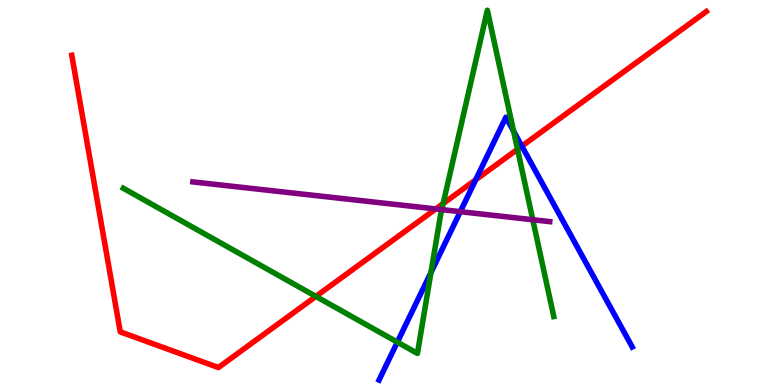[{'lines': ['blue', 'red'], 'intersections': [{'x': 6.14, 'y': 5.33}, {'x': 6.73, 'y': 6.2}]}, {'lines': ['green', 'red'], 'intersections': [{'x': 4.08, 'y': 2.3}, {'x': 5.72, 'y': 4.71}, {'x': 6.68, 'y': 6.12}]}, {'lines': ['purple', 'red'], 'intersections': [{'x': 5.62, 'y': 4.57}]}, {'lines': ['blue', 'green'], 'intersections': [{'x': 5.13, 'y': 1.11}, {'x': 5.56, 'y': 2.92}, {'x': 6.63, 'y': 6.59}]}, {'lines': ['blue', 'purple'], 'intersections': [{'x': 5.94, 'y': 4.5}]}, {'lines': ['green', 'purple'], 'intersections': [{'x': 5.7, 'y': 4.56}, {'x': 6.87, 'y': 4.29}]}]